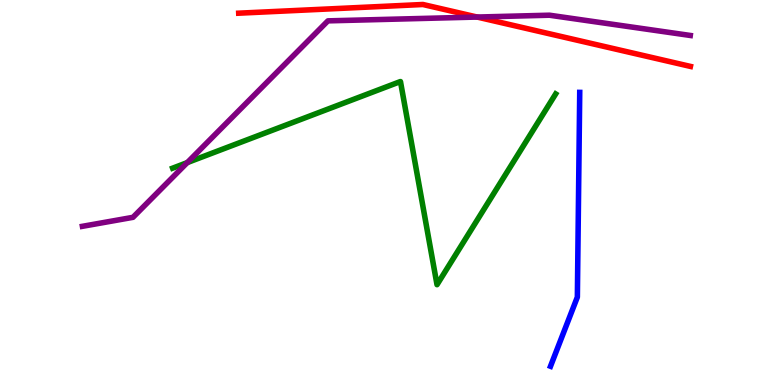[{'lines': ['blue', 'red'], 'intersections': []}, {'lines': ['green', 'red'], 'intersections': []}, {'lines': ['purple', 'red'], 'intersections': [{'x': 6.16, 'y': 9.56}]}, {'lines': ['blue', 'green'], 'intersections': []}, {'lines': ['blue', 'purple'], 'intersections': []}, {'lines': ['green', 'purple'], 'intersections': [{'x': 2.42, 'y': 5.78}]}]